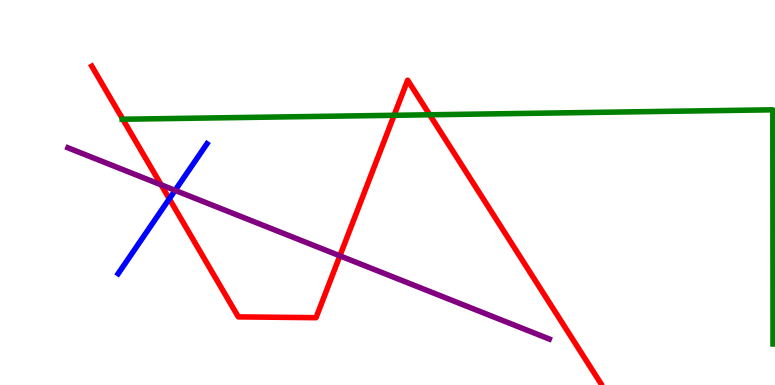[{'lines': ['blue', 'red'], 'intersections': [{'x': 2.18, 'y': 4.84}]}, {'lines': ['green', 'red'], 'intersections': [{'x': 1.58, 'y': 6.9}, {'x': 5.09, 'y': 7.01}, {'x': 5.54, 'y': 7.02}]}, {'lines': ['purple', 'red'], 'intersections': [{'x': 2.08, 'y': 5.2}, {'x': 4.39, 'y': 3.35}]}, {'lines': ['blue', 'green'], 'intersections': []}, {'lines': ['blue', 'purple'], 'intersections': [{'x': 2.26, 'y': 5.06}]}, {'lines': ['green', 'purple'], 'intersections': []}]